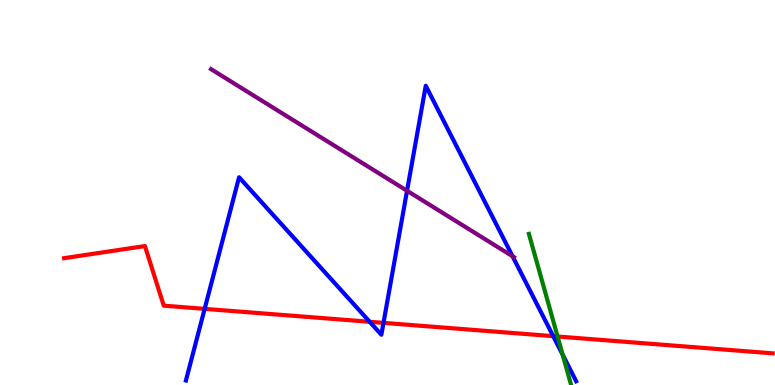[{'lines': ['blue', 'red'], 'intersections': [{'x': 2.64, 'y': 1.98}, {'x': 4.77, 'y': 1.64}, {'x': 4.95, 'y': 1.61}, {'x': 7.14, 'y': 1.27}]}, {'lines': ['green', 'red'], 'intersections': [{'x': 7.19, 'y': 1.26}]}, {'lines': ['purple', 'red'], 'intersections': []}, {'lines': ['blue', 'green'], 'intersections': [{'x': 7.26, 'y': 0.786}]}, {'lines': ['blue', 'purple'], 'intersections': [{'x': 5.25, 'y': 5.04}, {'x': 6.61, 'y': 3.34}]}, {'lines': ['green', 'purple'], 'intersections': []}]